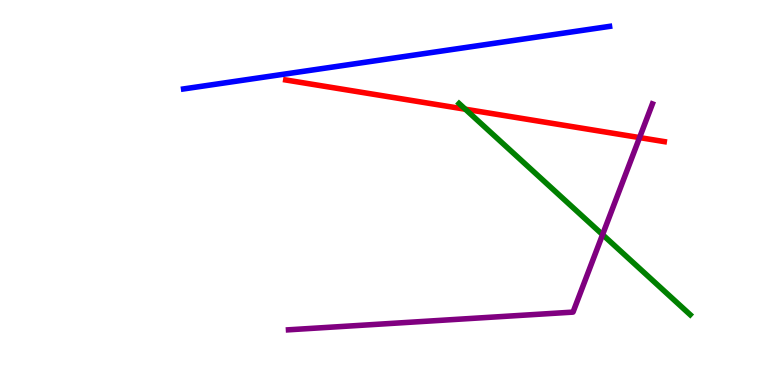[{'lines': ['blue', 'red'], 'intersections': []}, {'lines': ['green', 'red'], 'intersections': [{'x': 6.0, 'y': 7.16}]}, {'lines': ['purple', 'red'], 'intersections': [{'x': 8.25, 'y': 6.43}]}, {'lines': ['blue', 'green'], 'intersections': []}, {'lines': ['blue', 'purple'], 'intersections': []}, {'lines': ['green', 'purple'], 'intersections': [{'x': 7.78, 'y': 3.91}]}]